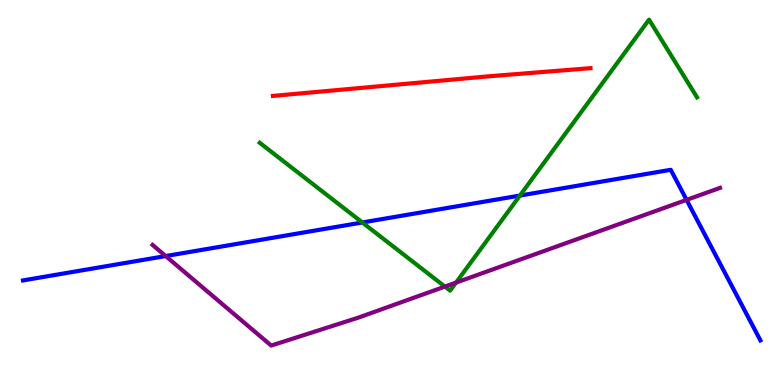[{'lines': ['blue', 'red'], 'intersections': []}, {'lines': ['green', 'red'], 'intersections': []}, {'lines': ['purple', 'red'], 'intersections': []}, {'lines': ['blue', 'green'], 'intersections': [{'x': 4.68, 'y': 4.22}, {'x': 6.71, 'y': 4.92}]}, {'lines': ['blue', 'purple'], 'intersections': [{'x': 2.14, 'y': 3.35}, {'x': 8.86, 'y': 4.81}]}, {'lines': ['green', 'purple'], 'intersections': [{'x': 5.74, 'y': 2.56}, {'x': 5.88, 'y': 2.66}]}]